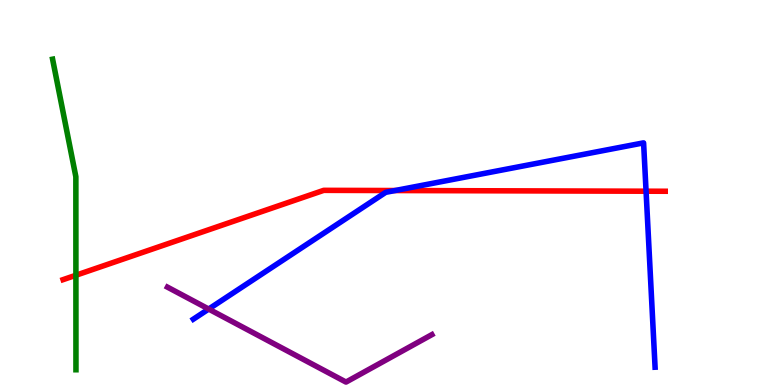[{'lines': ['blue', 'red'], 'intersections': [{'x': 5.1, 'y': 5.05}, {'x': 8.34, 'y': 5.03}]}, {'lines': ['green', 'red'], 'intersections': [{'x': 0.979, 'y': 2.85}]}, {'lines': ['purple', 'red'], 'intersections': []}, {'lines': ['blue', 'green'], 'intersections': []}, {'lines': ['blue', 'purple'], 'intersections': [{'x': 2.69, 'y': 1.97}]}, {'lines': ['green', 'purple'], 'intersections': []}]